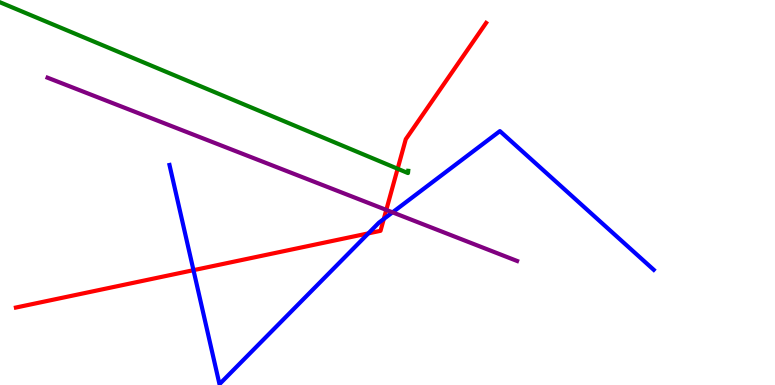[{'lines': ['blue', 'red'], 'intersections': [{'x': 2.5, 'y': 2.98}, {'x': 4.75, 'y': 3.94}, {'x': 4.95, 'y': 4.31}]}, {'lines': ['green', 'red'], 'intersections': [{'x': 5.13, 'y': 5.62}]}, {'lines': ['purple', 'red'], 'intersections': [{'x': 4.98, 'y': 4.55}]}, {'lines': ['blue', 'green'], 'intersections': []}, {'lines': ['blue', 'purple'], 'intersections': [{'x': 5.07, 'y': 4.48}]}, {'lines': ['green', 'purple'], 'intersections': []}]